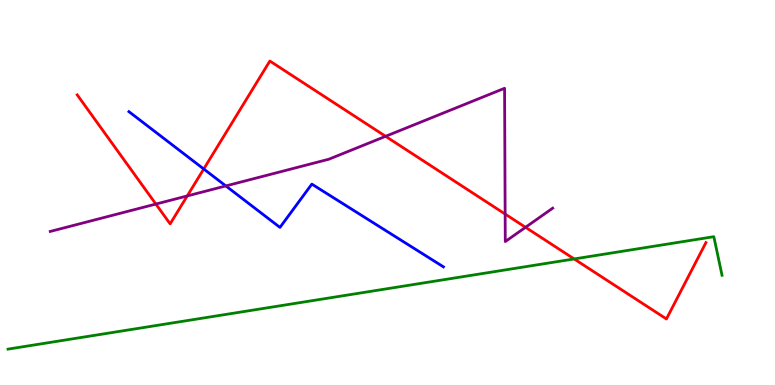[{'lines': ['blue', 'red'], 'intersections': [{'x': 2.63, 'y': 5.61}]}, {'lines': ['green', 'red'], 'intersections': [{'x': 7.41, 'y': 3.27}]}, {'lines': ['purple', 'red'], 'intersections': [{'x': 2.01, 'y': 4.7}, {'x': 2.42, 'y': 4.91}, {'x': 4.98, 'y': 6.46}, {'x': 6.52, 'y': 4.44}, {'x': 6.78, 'y': 4.1}]}, {'lines': ['blue', 'green'], 'intersections': []}, {'lines': ['blue', 'purple'], 'intersections': [{'x': 2.91, 'y': 5.17}]}, {'lines': ['green', 'purple'], 'intersections': []}]